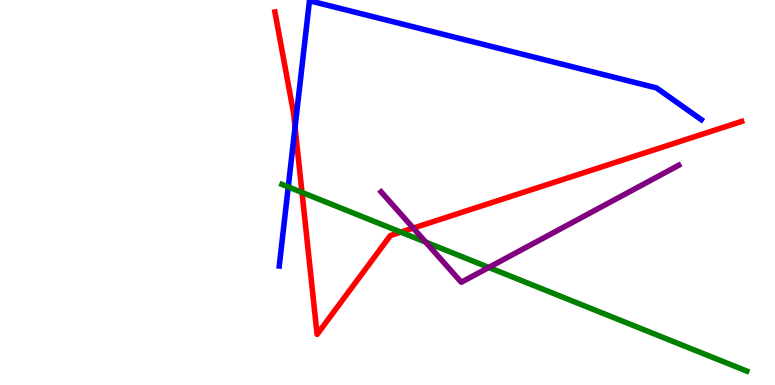[{'lines': ['blue', 'red'], 'intersections': [{'x': 3.81, 'y': 6.7}]}, {'lines': ['green', 'red'], 'intersections': [{'x': 3.9, 'y': 5.0}, {'x': 5.17, 'y': 3.97}]}, {'lines': ['purple', 'red'], 'intersections': [{'x': 5.33, 'y': 4.07}]}, {'lines': ['blue', 'green'], 'intersections': [{'x': 3.72, 'y': 5.15}]}, {'lines': ['blue', 'purple'], 'intersections': []}, {'lines': ['green', 'purple'], 'intersections': [{'x': 5.49, 'y': 3.71}, {'x': 6.31, 'y': 3.05}]}]